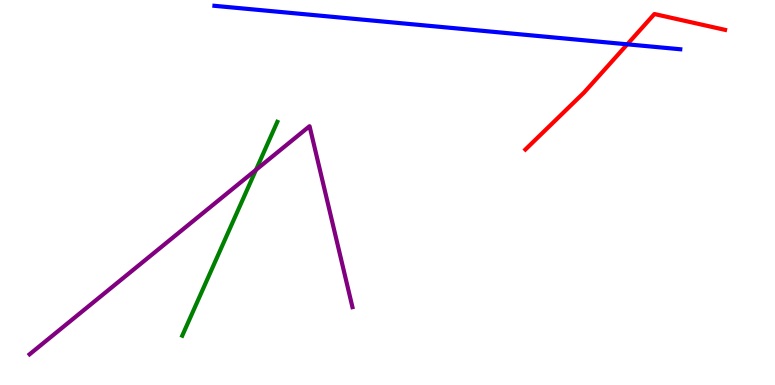[{'lines': ['blue', 'red'], 'intersections': [{'x': 8.09, 'y': 8.85}]}, {'lines': ['green', 'red'], 'intersections': []}, {'lines': ['purple', 'red'], 'intersections': []}, {'lines': ['blue', 'green'], 'intersections': []}, {'lines': ['blue', 'purple'], 'intersections': []}, {'lines': ['green', 'purple'], 'intersections': [{'x': 3.3, 'y': 5.59}]}]